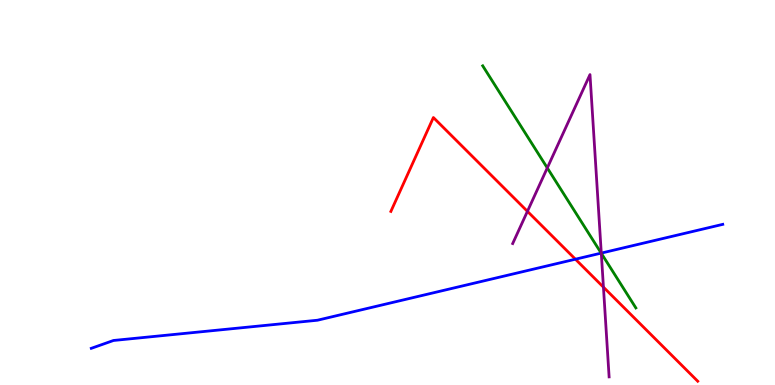[{'lines': ['blue', 'red'], 'intersections': [{'x': 7.42, 'y': 3.27}]}, {'lines': ['green', 'red'], 'intersections': []}, {'lines': ['purple', 'red'], 'intersections': [{'x': 6.81, 'y': 4.51}, {'x': 7.79, 'y': 2.54}]}, {'lines': ['blue', 'green'], 'intersections': [{'x': 7.76, 'y': 3.43}]}, {'lines': ['blue', 'purple'], 'intersections': [{'x': 7.76, 'y': 3.43}]}, {'lines': ['green', 'purple'], 'intersections': [{'x': 7.06, 'y': 5.64}, {'x': 7.76, 'y': 3.42}]}]